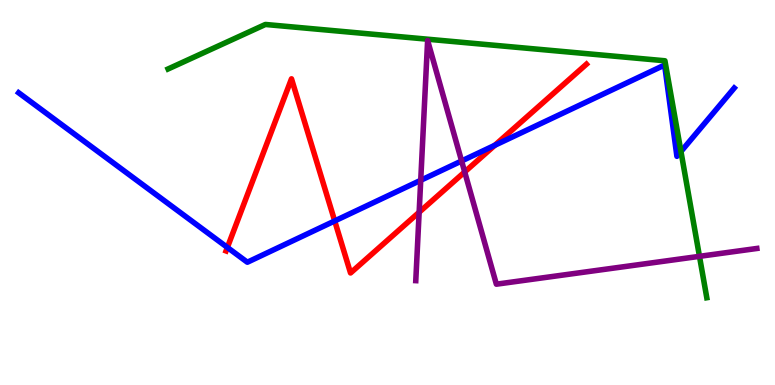[{'lines': ['blue', 'red'], 'intersections': [{'x': 2.93, 'y': 3.57}, {'x': 4.32, 'y': 4.26}, {'x': 6.38, 'y': 6.23}]}, {'lines': ['green', 'red'], 'intersections': []}, {'lines': ['purple', 'red'], 'intersections': [{'x': 5.41, 'y': 4.49}, {'x': 6.0, 'y': 5.53}]}, {'lines': ['blue', 'green'], 'intersections': [{'x': 8.79, 'y': 6.06}]}, {'lines': ['blue', 'purple'], 'intersections': [{'x': 5.43, 'y': 5.32}, {'x': 5.96, 'y': 5.82}]}, {'lines': ['green', 'purple'], 'intersections': [{'x': 9.03, 'y': 3.34}]}]